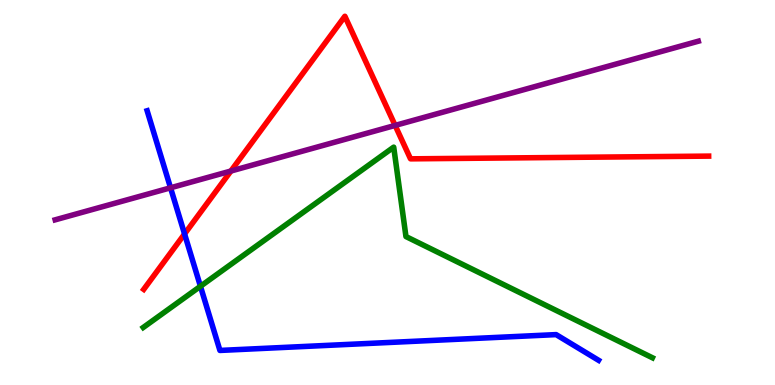[{'lines': ['blue', 'red'], 'intersections': [{'x': 2.38, 'y': 3.92}]}, {'lines': ['green', 'red'], 'intersections': []}, {'lines': ['purple', 'red'], 'intersections': [{'x': 2.98, 'y': 5.56}, {'x': 5.1, 'y': 6.74}]}, {'lines': ['blue', 'green'], 'intersections': [{'x': 2.59, 'y': 2.56}]}, {'lines': ['blue', 'purple'], 'intersections': [{'x': 2.2, 'y': 5.12}]}, {'lines': ['green', 'purple'], 'intersections': []}]